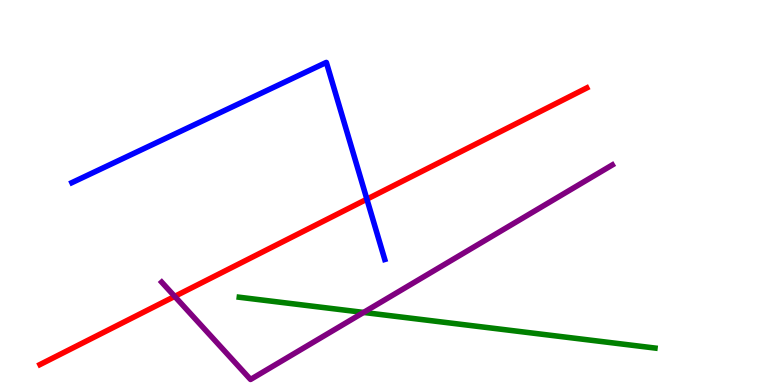[{'lines': ['blue', 'red'], 'intersections': [{'x': 4.73, 'y': 4.83}]}, {'lines': ['green', 'red'], 'intersections': []}, {'lines': ['purple', 'red'], 'intersections': [{'x': 2.25, 'y': 2.3}]}, {'lines': ['blue', 'green'], 'intersections': []}, {'lines': ['blue', 'purple'], 'intersections': []}, {'lines': ['green', 'purple'], 'intersections': [{'x': 4.69, 'y': 1.88}]}]